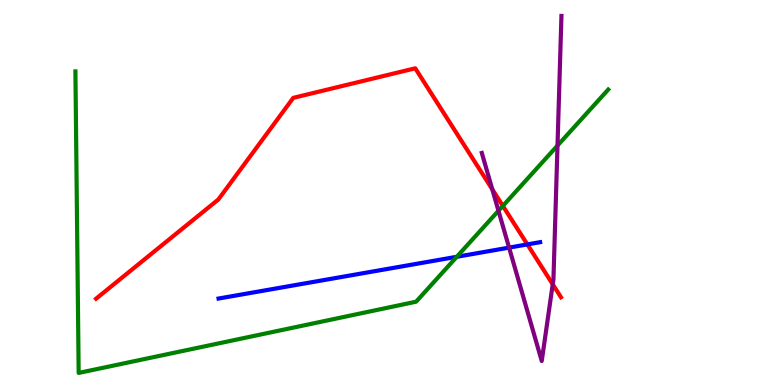[{'lines': ['blue', 'red'], 'intersections': [{'x': 6.8, 'y': 3.65}]}, {'lines': ['green', 'red'], 'intersections': [{'x': 6.49, 'y': 4.65}]}, {'lines': ['purple', 'red'], 'intersections': [{'x': 6.35, 'y': 5.08}, {'x': 7.13, 'y': 2.62}]}, {'lines': ['blue', 'green'], 'intersections': [{'x': 5.89, 'y': 3.33}]}, {'lines': ['blue', 'purple'], 'intersections': [{'x': 6.57, 'y': 3.57}]}, {'lines': ['green', 'purple'], 'intersections': [{'x': 6.43, 'y': 4.53}, {'x': 7.19, 'y': 6.22}]}]